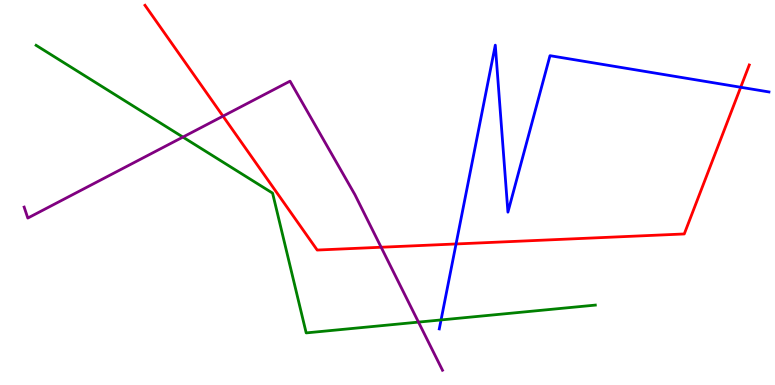[{'lines': ['blue', 'red'], 'intersections': [{'x': 5.88, 'y': 3.66}, {'x': 9.56, 'y': 7.73}]}, {'lines': ['green', 'red'], 'intersections': []}, {'lines': ['purple', 'red'], 'intersections': [{'x': 2.88, 'y': 6.98}, {'x': 4.92, 'y': 3.58}]}, {'lines': ['blue', 'green'], 'intersections': [{'x': 5.69, 'y': 1.69}]}, {'lines': ['blue', 'purple'], 'intersections': []}, {'lines': ['green', 'purple'], 'intersections': [{'x': 2.36, 'y': 6.44}, {'x': 5.4, 'y': 1.63}]}]